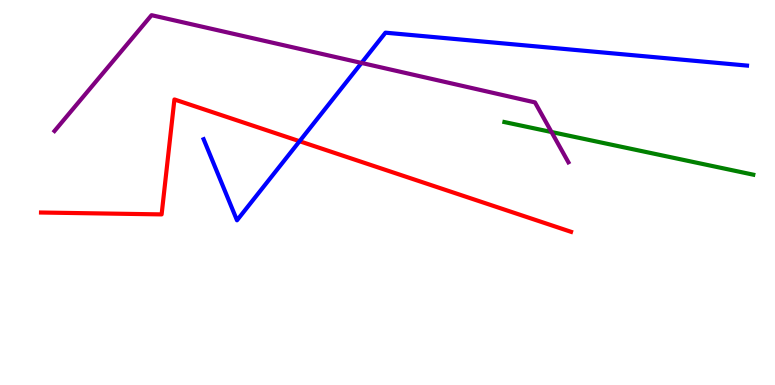[{'lines': ['blue', 'red'], 'intersections': [{'x': 3.87, 'y': 6.33}]}, {'lines': ['green', 'red'], 'intersections': []}, {'lines': ['purple', 'red'], 'intersections': []}, {'lines': ['blue', 'green'], 'intersections': []}, {'lines': ['blue', 'purple'], 'intersections': [{'x': 4.66, 'y': 8.37}]}, {'lines': ['green', 'purple'], 'intersections': [{'x': 7.12, 'y': 6.57}]}]